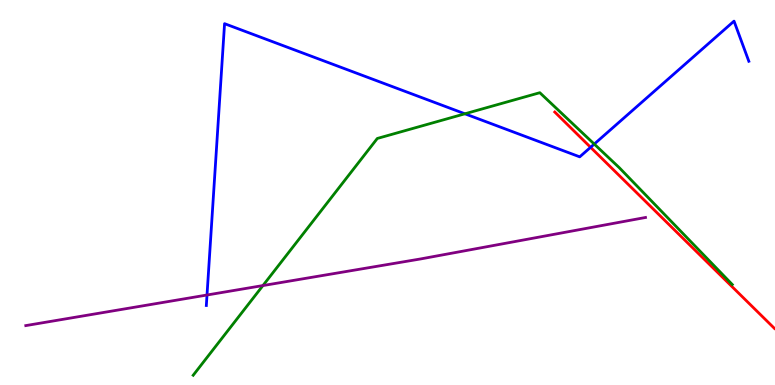[{'lines': ['blue', 'red'], 'intersections': [{'x': 7.62, 'y': 6.17}]}, {'lines': ['green', 'red'], 'intersections': []}, {'lines': ['purple', 'red'], 'intersections': []}, {'lines': ['blue', 'green'], 'intersections': [{'x': 6.0, 'y': 7.04}, {'x': 7.67, 'y': 6.26}]}, {'lines': ['blue', 'purple'], 'intersections': [{'x': 2.67, 'y': 2.34}]}, {'lines': ['green', 'purple'], 'intersections': [{'x': 3.39, 'y': 2.58}]}]